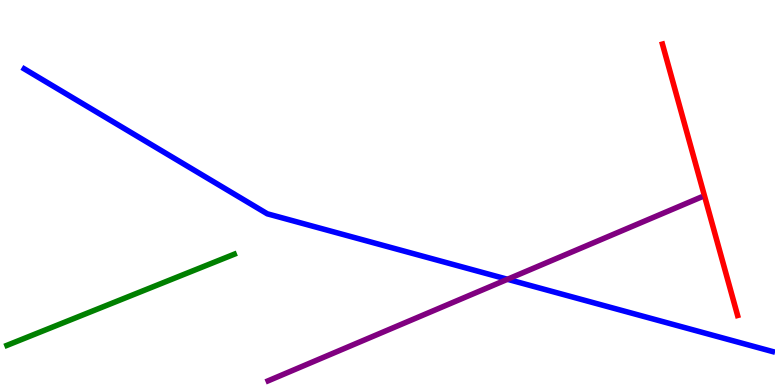[{'lines': ['blue', 'red'], 'intersections': []}, {'lines': ['green', 'red'], 'intersections': []}, {'lines': ['purple', 'red'], 'intersections': []}, {'lines': ['blue', 'green'], 'intersections': []}, {'lines': ['blue', 'purple'], 'intersections': [{'x': 6.55, 'y': 2.75}]}, {'lines': ['green', 'purple'], 'intersections': []}]